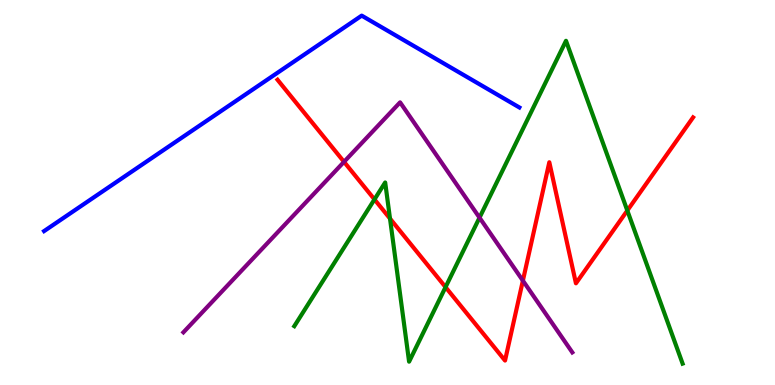[{'lines': ['blue', 'red'], 'intersections': []}, {'lines': ['green', 'red'], 'intersections': [{'x': 4.83, 'y': 4.82}, {'x': 5.03, 'y': 4.32}, {'x': 5.75, 'y': 2.54}, {'x': 8.09, 'y': 4.53}]}, {'lines': ['purple', 'red'], 'intersections': [{'x': 4.44, 'y': 5.8}, {'x': 6.75, 'y': 2.71}]}, {'lines': ['blue', 'green'], 'intersections': []}, {'lines': ['blue', 'purple'], 'intersections': []}, {'lines': ['green', 'purple'], 'intersections': [{'x': 6.19, 'y': 4.35}]}]